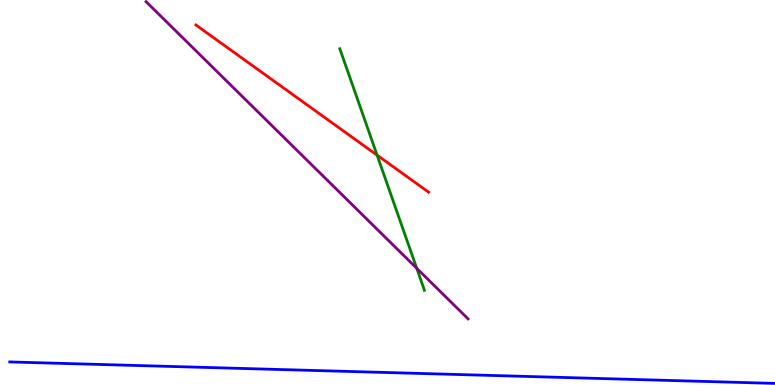[{'lines': ['blue', 'red'], 'intersections': []}, {'lines': ['green', 'red'], 'intersections': [{'x': 4.87, 'y': 5.97}]}, {'lines': ['purple', 'red'], 'intersections': []}, {'lines': ['blue', 'green'], 'intersections': []}, {'lines': ['blue', 'purple'], 'intersections': []}, {'lines': ['green', 'purple'], 'intersections': [{'x': 5.38, 'y': 3.03}]}]